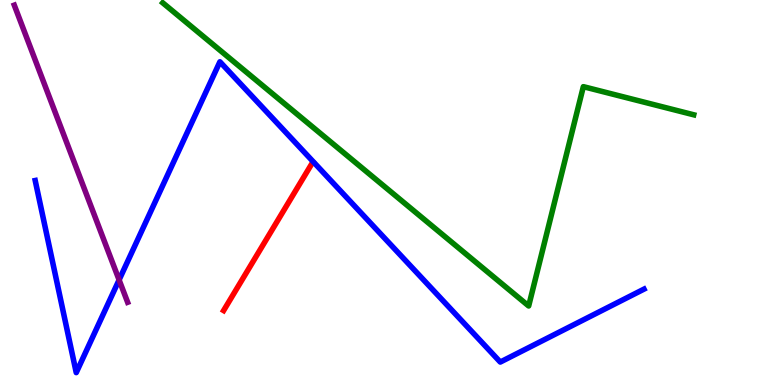[{'lines': ['blue', 'red'], 'intersections': []}, {'lines': ['green', 'red'], 'intersections': []}, {'lines': ['purple', 'red'], 'intersections': []}, {'lines': ['blue', 'green'], 'intersections': []}, {'lines': ['blue', 'purple'], 'intersections': [{'x': 1.54, 'y': 2.73}]}, {'lines': ['green', 'purple'], 'intersections': []}]